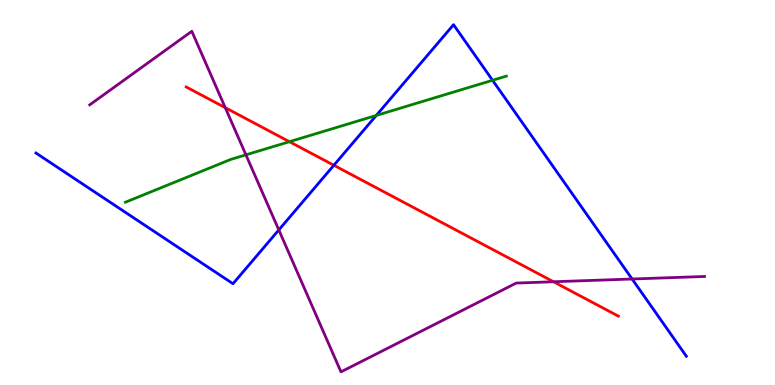[{'lines': ['blue', 'red'], 'intersections': [{'x': 4.31, 'y': 5.71}]}, {'lines': ['green', 'red'], 'intersections': [{'x': 3.73, 'y': 6.32}]}, {'lines': ['purple', 'red'], 'intersections': [{'x': 2.91, 'y': 7.2}, {'x': 7.14, 'y': 2.68}]}, {'lines': ['blue', 'green'], 'intersections': [{'x': 4.86, 'y': 7.0}, {'x': 6.36, 'y': 7.91}]}, {'lines': ['blue', 'purple'], 'intersections': [{'x': 3.6, 'y': 4.03}, {'x': 8.16, 'y': 2.75}]}, {'lines': ['green', 'purple'], 'intersections': [{'x': 3.17, 'y': 5.98}]}]